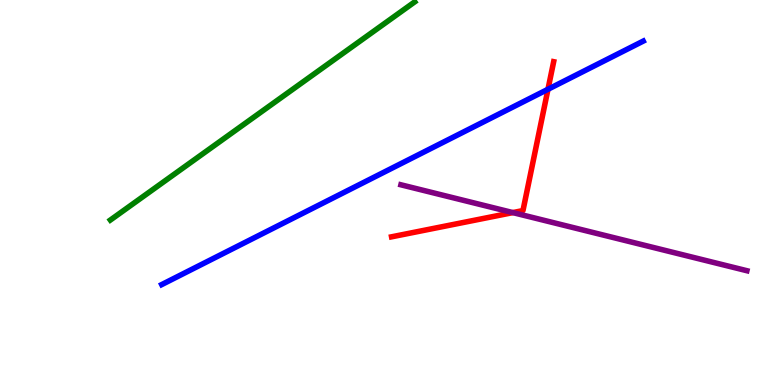[{'lines': ['blue', 'red'], 'intersections': [{'x': 7.07, 'y': 7.68}]}, {'lines': ['green', 'red'], 'intersections': []}, {'lines': ['purple', 'red'], 'intersections': [{'x': 6.62, 'y': 4.48}]}, {'lines': ['blue', 'green'], 'intersections': []}, {'lines': ['blue', 'purple'], 'intersections': []}, {'lines': ['green', 'purple'], 'intersections': []}]